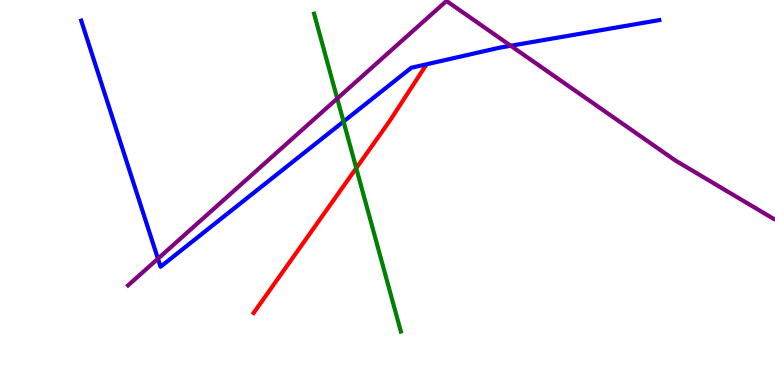[{'lines': ['blue', 'red'], 'intersections': []}, {'lines': ['green', 'red'], 'intersections': [{'x': 4.6, 'y': 5.63}]}, {'lines': ['purple', 'red'], 'intersections': []}, {'lines': ['blue', 'green'], 'intersections': [{'x': 4.43, 'y': 6.84}]}, {'lines': ['blue', 'purple'], 'intersections': [{'x': 2.04, 'y': 3.28}, {'x': 6.59, 'y': 8.81}]}, {'lines': ['green', 'purple'], 'intersections': [{'x': 4.35, 'y': 7.44}]}]